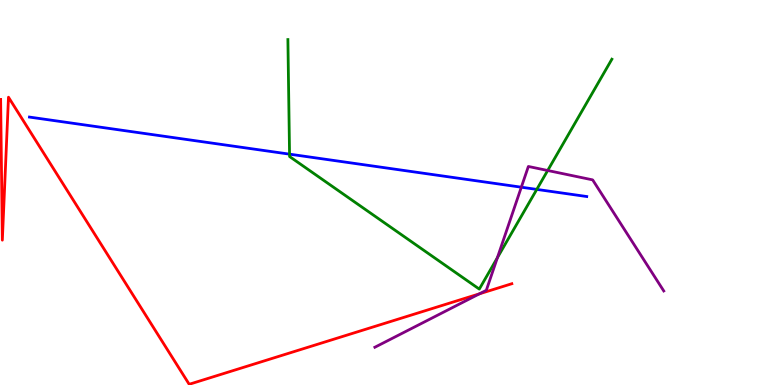[{'lines': ['blue', 'red'], 'intersections': []}, {'lines': ['green', 'red'], 'intersections': []}, {'lines': ['purple', 'red'], 'intersections': [{'x': 6.19, 'y': 2.37}]}, {'lines': ['blue', 'green'], 'intersections': [{'x': 3.74, 'y': 6.0}, {'x': 6.93, 'y': 5.08}]}, {'lines': ['blue', 'purple'], 'intersections': [{'x': 6.73, 'y': 5.14}]}, {'lines': ['green', 'purple'], 'intersections': [{'x': 6.42, 'y': 3.31}, {'x': 7.07, 'y': 5.57}]}]